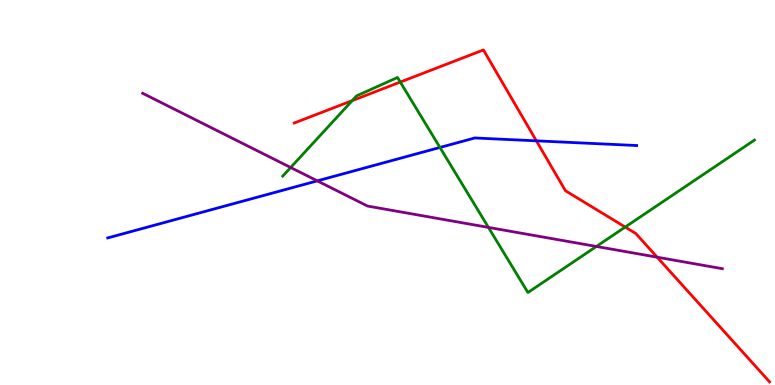[{'lines': ['blue', 'red'], 'intersections': [{'x': 6.92, 'y': 6.34}]}, {'lines': ['green', 'red'], 'intersections': [{'x': 4.54, 'y': 7.39}, {'x': 5.16, 'y': 7.87}, {'x': 8.07, 'y': 4.1}]}, {'lines': ['purple', 'red'], 'intersections': [{'x': 8.48, 'y': 3.32}]}, {'lines': ['blue', 'green'], 'intersections': [{'x': 5.68, 'y': 6.17}]}, {'lines': ['blue', 'purple'], 'intersections': [{'x': 4.09, 'y': 5.3}]}, {'lines': ['green', 'purple'], 'intersections': [{'x': 3.75, 'y': 5.65}, {'x': 6.3, 'y': 4.09}, {'x': 7.7, 'y': 3.6}]}]